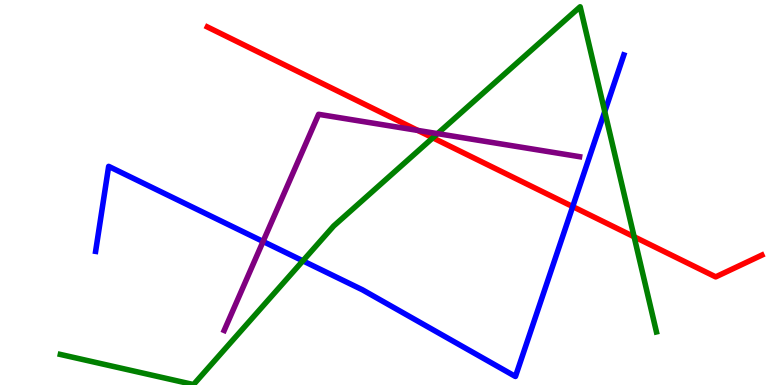[{'lines': ['blue', 'red'], 'intersections': [{'x': 7.39, 'y': 4.63}]}, {'lines': ['green', 'red'], 'intersections': [{'x': 5.58, 'y': 6.42}, {'x': 8.18, 'y': 3.85}]}, {'lines': ['purple', 'red'], 'intersections': [{'x': 5.39, 'y': 6.61}]}, {'lines': ['blue', 'green'], 'intersections': [{'x': 3.91, 'y': 3.22}, {'x': 7.8, 'y': 7.1}]}, {'lines': ['blue', 'purple'], 'intersections': [{'x': 3.39, 'y': 3.73}]}, {'lines': ['green', 'purple'], 'intersections': [{'x': 5.65, 'y': 6.53}]}]